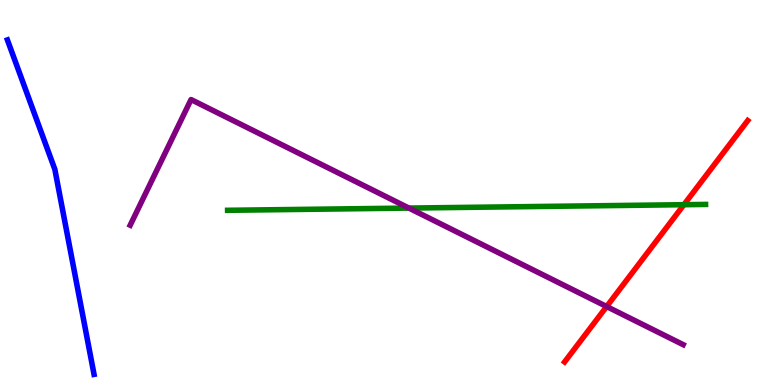[{'lines': ['blue', 'red'], 'intersections': []}, {'lines': ['green', 'red'], 'intersections': [{'x': 8.82, 'y': 4.68}]}, {'lines': ['purple', 'red'], 'intersections': [{'x': 7.83, 'y': 2.04}]}, {'lines': ['blue', 'green'], 'intersections': []}, {'lines': ['blue', 'purple'], 'intersections': []}, {'lines': ['green', 'purple'], 'intersections': [{'x': 5.28, 'y': 4.6}]}]